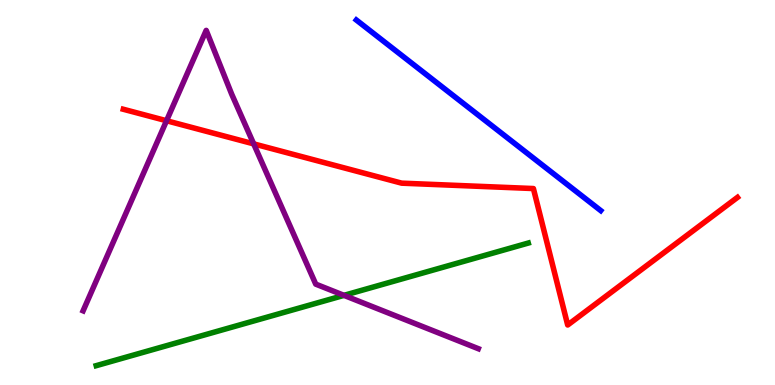[{'lines': ['blue', 'red'], 'intersections': []}, {'lines': ['green', 'red'], 'intersections': []}, {'lines': ['purple', 'red'], 'intersections': [{'x': 2.15, 'y': 6.86}, {'x': 3.27, 'y': 6.26}]}, {'lines': ['blue', 'green'], 'intersections': []}, {'lines': ['blue', 'purple'], 'intersections': []}, {'lines': ['green', 'purple'], 'intersections': [{'x': 4.44, 'y': 2.33}]}]